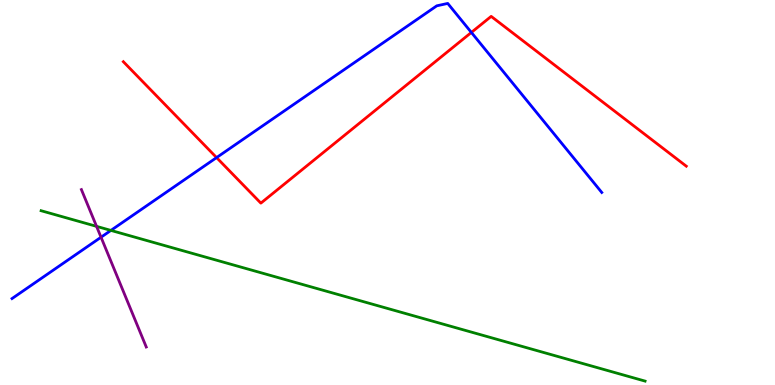[{'lines': ['blue', 'red'], 'intersections': [{'x': 2.79, 'y': 5.91}, {'x': 6.08, 'y': 9.16}]}, {'lines': ['green', 'red'], 'intersections': []}, {'lines': ['purple', 'red'], 'intersections': []}, {'lines': ['blue', 'green'], 'intersections': [{'x': 1.43, 'y': 4.02}]}, {'lines': ['blue', 'purple'], 'intersections': [{'x': 1.3, 'y': 3.84}]}, {'lines': ['green', 'purple'], 'intersections': [{'x': 1.25, 'y': 4.12}]}]